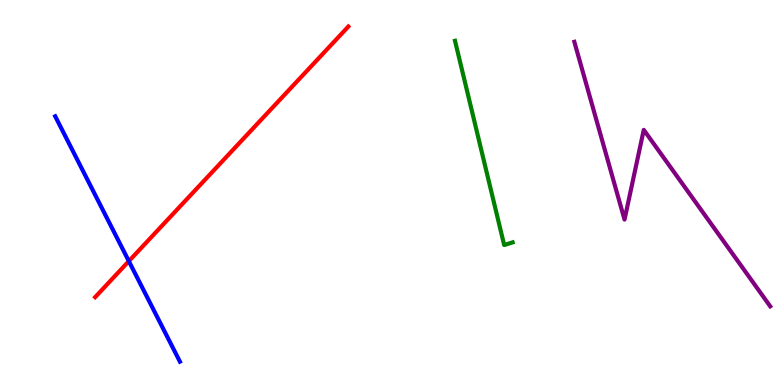[{'lines': ['blue', 'red'], 'intersections': [{'x': 1.66, 'y': 3.22}]}, {'lines': ['green', 'red'], 'intersections': []}, {'lines': ['purple', 'red'], 'intersections': []}, {'lines': ['blue', 'green'], 'intersections': []}, {'lines': ['blue', 'purple'], 'intersections': []}, {'lines': ['green', 'purple'], 'intersections': []}]